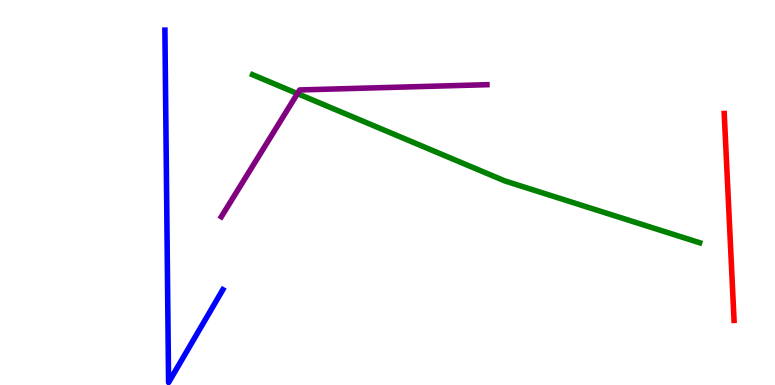[{'lines': ['blue', 'red'], 'intersections': []}, {'lines': ['green', 'red'], 'intersections': []}, {'lines': ['purple', 'red'], 'intersections': []}, {'lines': ['blue', 'green'], 'intersections': []}, {'lines': ['blue', 'purple'], 'intersections': []}, {'lines': ['green', 'purple'], 'intersections': [{'x': 3.84, 'y': 7.57}]}]